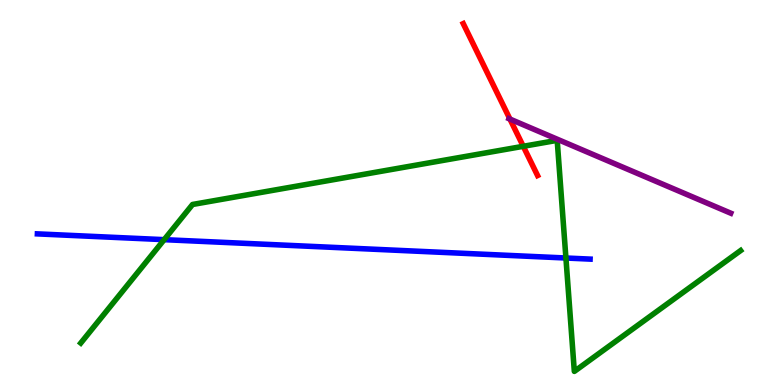[{'lines': ['blue', 'red'], 'intersections': []}, {'lines': ['green', 'red'], 'intersections': [{'x': 6.75, 'y': 6.2}]}, {'lines': ['purple', 'red'], 'intersections': [{'x': 6.58, 'y': 6.91}]}, {'lines': ['blue', 'green'], 'intersections': [{'x': 2.12, 'y': 3.77}, {'x': 7.3, 'y': 3.3}]}, {'lines': ['blue', 'purple'], 'intersections': []}, {'lines': ['green', 'purple'], 'intersections': []}]